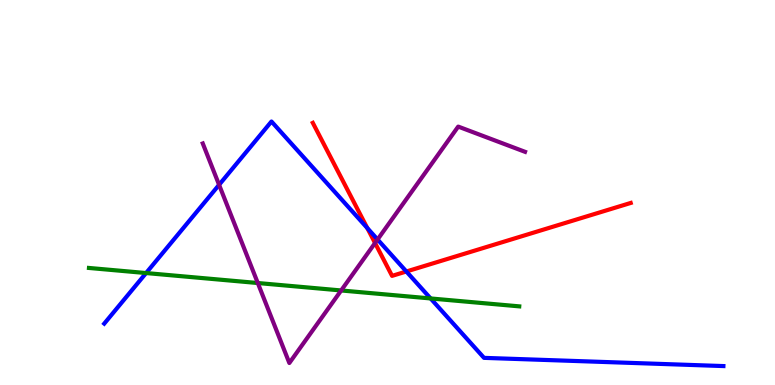[{'lines': ['blue', 'red'], 'intersections': [{'x': 4.74, 'y': 4.08}, {'x': 5.24, 'y': 2.95}]}, {'lines': ['green', 'red'], 'intersections': []}, {'lines': ['purple', 'red'], 'intersections': [{'x': 4.84, 'y': 3.69}]}, {'lines': ['blue', 'green'], 'intersections': [{'x': 1.89, 'y': 2.91}, {'x': 5.56, 'y': 2.25}]}, {'lines': ['blue', 'purple'], 'intersections': [{'x': 2.83, 'y': 5.2}, {'x': 4.87, 'y': 3.78}]}, {'lines': ['green', 'purple'], 'intersections': [{'x': 3.33, 'y': 2.65}, {'x': 4.4, 'y': 2.46}]}]